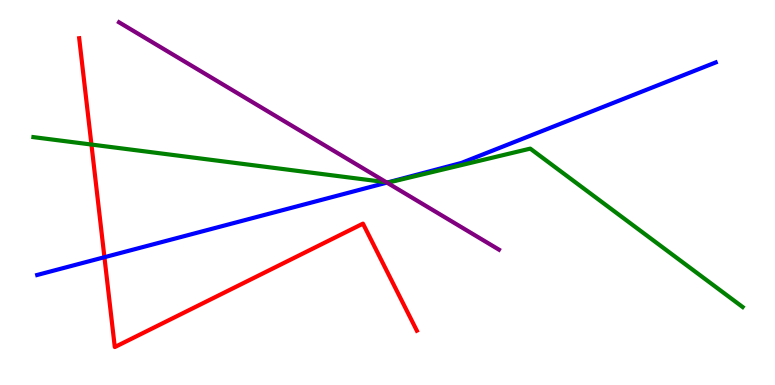[{'lines': ['blue', 'red'], 'intersections': [{'x': 1.35, 'y': 3.32}]}, {'lines': ['green', 'red'], 'intersections': [{'x': 1.18, 'y': 6.25}]}, {'lines': ['purple', 'red'], 'intersections': []}, {'lines': ['blue', 'green'], 'intersections': [{'x': 5.0, 'y': 5.26}]}, {'lines': ['blue', 'purple'], 'intersections': [{'x': 4.99, 'y': 5.26}]}, {'lines': ['green', 'purple'], 'intersections': [{'x': 4.98, 'y': 5.27}]}]